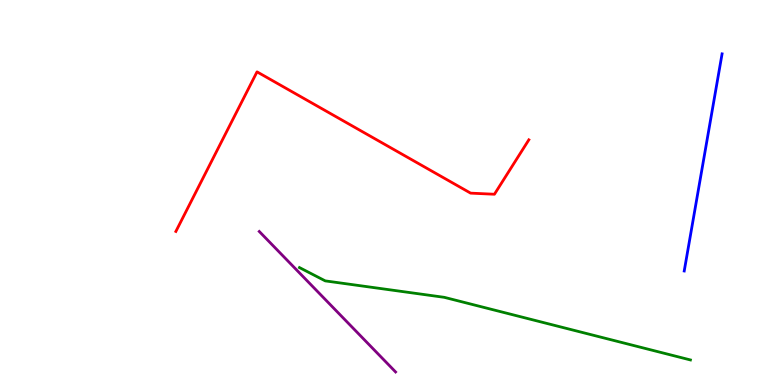[{'lines': ['blue', 'red'], 'intersections': []}, {'lines': ['green', 'red'], 'intersections': []}, {'lines': ['purple', 'red'], 'intersections': []}, {'lines': ['blue', 'green'], 'intersections': []}, {'lines': ['blue', 'purple'], 'intersections': []}, {'lines': ['green', 'purple'], 'intersections': []}]